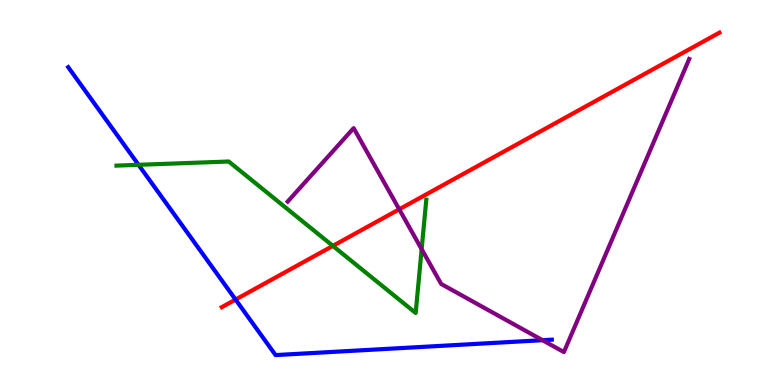[{'lines': ['blue', 'red'], 'intersections': [{'x': 3.04, 'y': 2.22}]}, {'lines': ['green', 'red'], 'intersections': [{'x': 4.3, 'y': 3.61}]}, {'lines': ['purple', 'red'], 'intersections': [{'x': 5.15, 'y': 4.56}]}, {'lines': ['blue', 'green'], 'intersections': [{'x': 1.79, 'y': 5.72}]}, {'lines': ['blue', 'purple'], 'intersections': [{'x': 7.0, 'y': 1.16}]}, {'lines': ['green', 'purple'], 'intersections': [{'x': 5.44, 'y': 3.53}]}]